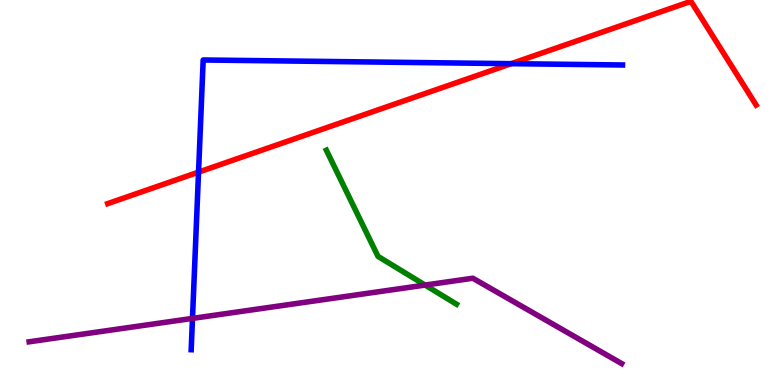[{'lines': ['blue', 'red'], 'intersections': [{'x': 2.56, 'y': 5.53}, {'x': 6.6, 'y': 8.35}]}, {'lines': ['green', 'red'], 'intersections': []}, {'lines': ['purple', 'red'], 'intersections': []}, {'lines': ['blue', 'green'], 'intersections': []}, {'lines': ['blue', 'purple'], 'intersections': [{'x': 2.48, 'y': 1.73}]}, {'lines': ['green', 'purple'], 'intersections': [{'x': 5.49, 'y': 2.6}]}]